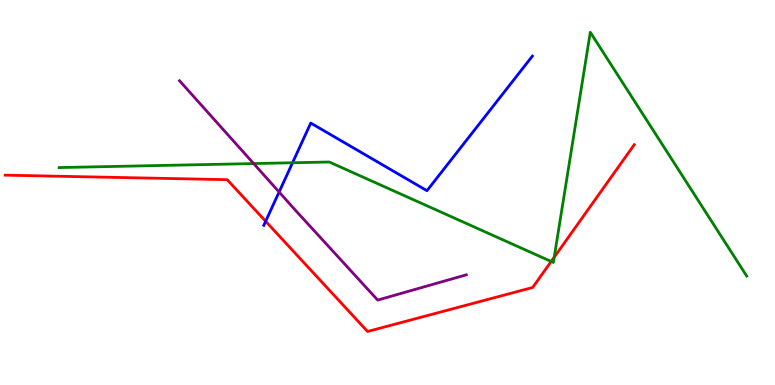[{'lines': ['blue', 'red'], 'intersections': [{'x': 3.43, 'y': 4.25}]}, {'lines': ['green', 'red'], 'intersections': [{'x': 7.11, 'y': 3.21}, {'x': 7.15, 'y': 3.32}]}, {'lines': ['purple', 'red'], 'intersections': []}, {'lines': ['blue', 'green'], 'intersections': [{'x': 3.77, 'y': 5.77}]}, {'lines': ['blue', 'purple'], 'intersections': [{'x': 3.6, 'y': 5.01}]}, {'lines': ['green', 'purple'], 'intersections': [{'x': 3.27, 'y': 5.75}]}]